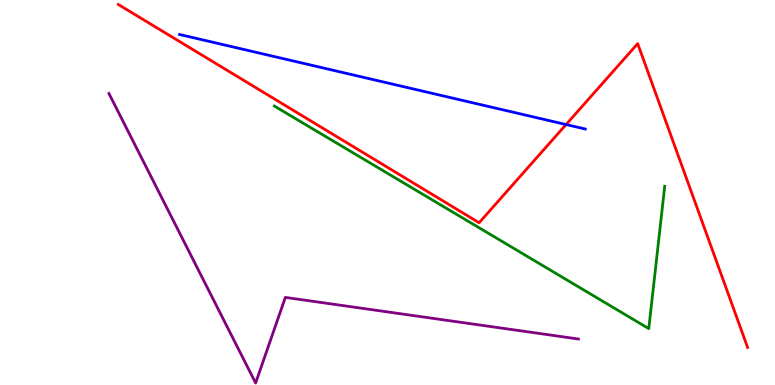[{'lines': ['blue', 'red'], 'intersections': [{'x': 7.3, 'y': 6.77}]}, {'lines': ['green', 'red'], 'intersections': []}, {'lines': ['purple', 'red'], 'intersections': []}, {'lines': ['blue', 'green'], 'intersections': []}, {'lines': ['blue', 'purple'], 'intersections': []}, {'lines': ['green', 'purple'], 'intersections': []}]